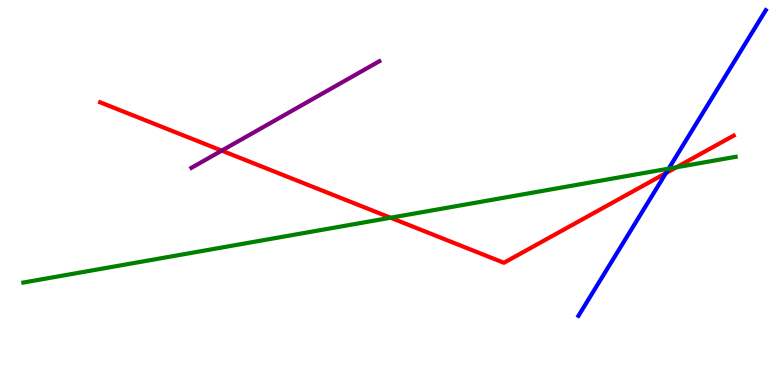[{'lines': ['blue', 'red'], 'intersections': [{'x': 8.59, 'y': 5.5}]}, {'lines': ['green', 'red'], 'intersections': [{'x': 5.04, 'y': 4.34}, {'x': 8.73, 'y': 5.66}]}, {'lines': ['purple', 'red'], 'intersections': [{'x': 2.86, 'y': 6.09}]}, {'lines': ['blue', 'green'], 'intersections': [{'x': 8.63, 'y': 5.62}]}, {'lines': ['blue', 'purple'], 'intersections': []}, {'lines': ['green', 'purple'], 'intersections': []}]